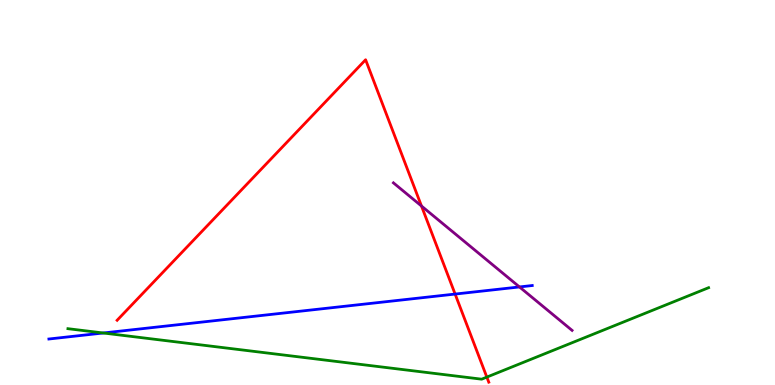[{'lines': ['blue', 'red'], 'intersections': [{'x': 5.87, 'y': 2.36}]}, {'lines': ['green', 'red'], 'intersections': [{'x': 6.28, 'y': 0.205}]}, {'lines': ['purple', 'red'], 'intersections': [{'x': 5.44, 'y': 4.65}]}, {'lines': ['blue', 'green'], 'intersections': [{'x': 1.33, 'y': 1.35}]}, {'lines': ['blue', 'purple'], 'intersections': [{'x': 6.7, 'y': 2.55}]}, {'lines': ['green', 'purple'], 'intersections': []}]